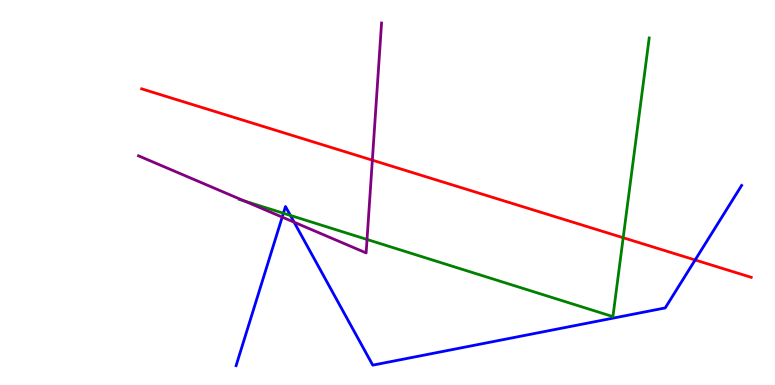[{'lines': ['blue', 'red'], 'intersections': [{'x': 8.97, 'y': 3.25}]}, {'lines': ['green', 'red'], 'intersections': [{'x': 8.04, 'y': 3.83}]}, {'lines': ['purple', 'red'], 'intersections': [{'x': 4.8, 'y': 5.84}]}, {'lines': ['blue', 'green'], 'intersections': [{'x': 3.66, 'y': 4.46}, {'x': 3.75, 'y': 4.4}]}, {'lines': ['blue', 'purple'], 'intersections': [{'x': 3.64, 'y': 4.36}, {'x': 3.8, 'y': 4.23}]}, {'lines': ['green', 'purple'], 'intersections': [{'x': 3.15, 'y': 4.78}, {'x': 4.74, 'y': 3.78}]}]